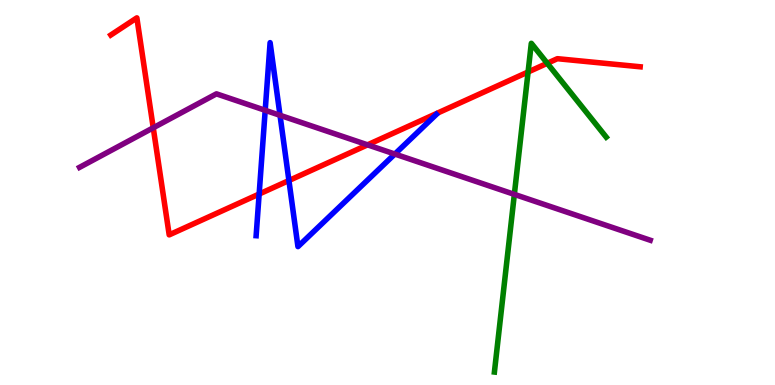[{'lines': ['blue', 'red'], 'intersections': [{'x': 3.34, 'y': 4.96}, {'x': 3.73, 'y': 5.31}]}, {'lines': ['green', 'red'], 'intersections': [{'x': 6.81, 'y': 8.13}, {'x': 7.06, 'y': 8.36}]}, {'lines': ['purple', 'red'], 'intersections': [{'x': 1.98, 'y': 6.68}, {'x': 4.74, 'y': 6.24}]}, {'lines': ['blue', 'green'], 'intersections': []}, {'lines': ['blue', 'purple'], 'intersections': [{'x': 3.42, 'y': 7.14}, {'x': 3.61, 'y': 7.01}, {'x': 5.09, 'y': 6.0}]}, {'lines': ['green', 'purple'], 'intersections': [{'x': 6.64, 'y': 4.95}]}]